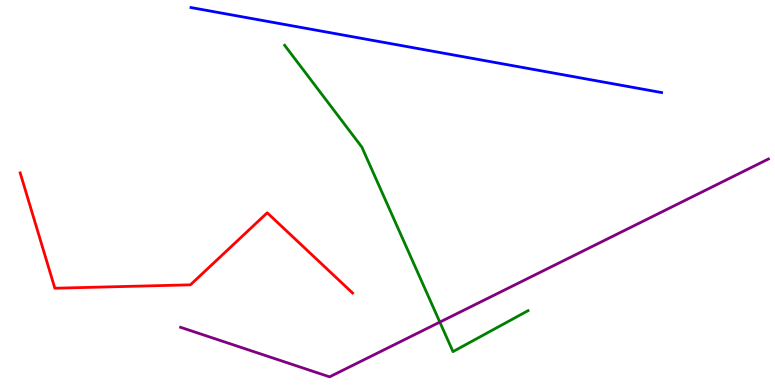[{'lines': ['blue', 'red'], 'intersections': []}, {'lines': ['green', 'red'], 'intersections': []}, {'lines': ['purple', 'red'], 'intersections': []}, {'lines': ['blue', 'green'], 'intersections': []}, {'lines': ['blue', 'purple'], 'intersections': []}, {'lines': ['green', 'purple'], 'intersections': [{'x': 5.68, 'y': 1.63}]}]